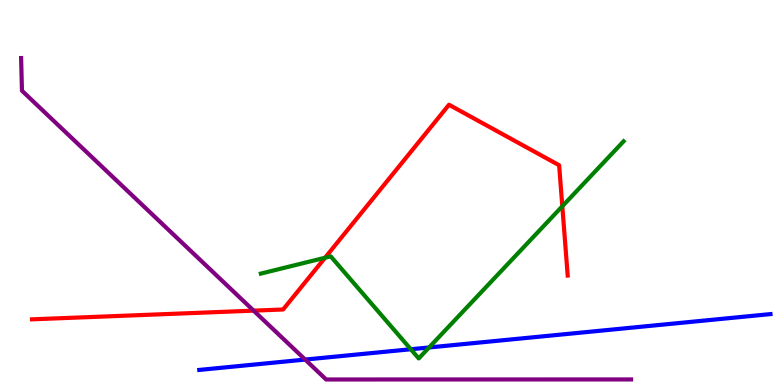[{'lines': ['blue', 'red'], 'intersections': []}, {'lines': ['green', 'red'], 'intersections': [{'x': 4.19, 'y': 3.31}, {'x': 7.26, 'y': 4.64}]}, {'lines': ['purple', 'red'], 'intersections': [{'x': 3.27, 'y': 1.93}]}, {'lines': ['blue', 'green'], 'intersections': [{'x': 5.3, 'y': 0.929}, {'x': 5.54, 'y': 0.975}]}, {'lines': ['blue', 'purple'], 'intersections': [{'x': 3.94, 'y': 0.66}]}, {'lines': ['green', 'purple'], 'intersections': []}]